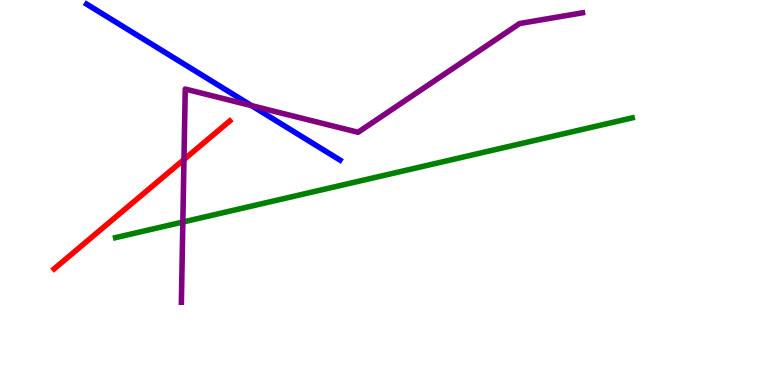[{'lines': ['blue', 'red'], 'intersections': []}, {'lines': ['green', 'red'], 'intersections': []}, {'lines': ['purple', 'red'], 'intersections': [{'x': 2.37, 'y': 5.86}]}, {'lines': ['blue', 'green'], 'intersections': []}, {'lines': ['blue', 'purple'], 'intersections': [{'x': 3.25, 'y': 7.26}]}, {'lines': ['green', 'purple'], 'intersections': [{'x': 2.36, 'y': 4.23}]}]